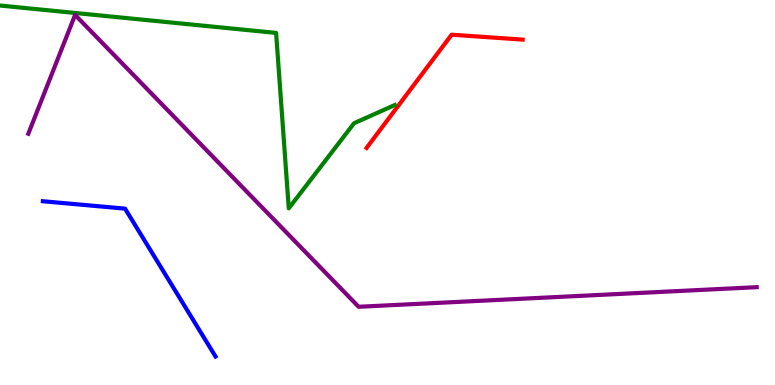[{'lines': ['blue', 'red'], 'intersections': []}, {'lines': ['green', 'red'], 'intersections': []}, {'lines': ['purple', 'red'], 'intersections': []}, {'lines': ['blue', 'green'], 'intersections': []}, {'lines': ['blue', 'purple'], 'intersections': []}, {'lines': ['green', 'purple'], 'intersections': []}]